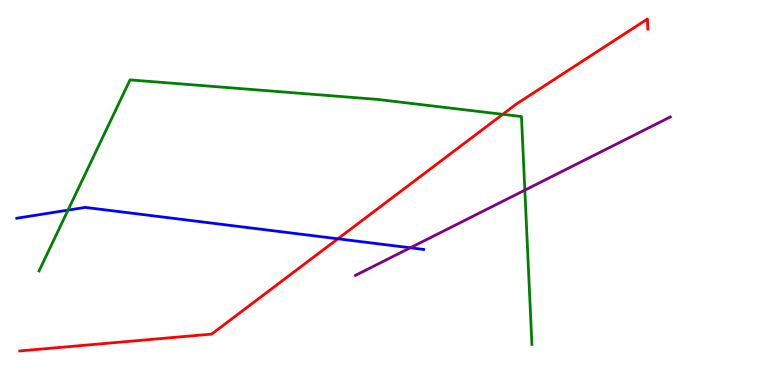[{'lines': ['blue', 'red'], 'intersections': [{'x': 4.36, 'y': 3.8}]}, {'lines': ['green', 'red'], 'intersections': [{'x': 6.49, 'y': 7.03}]}, {'lines': ['purple', 'red'], 'intersections': []}, {'lines': ['blue', 'green'], 'intersections': [{'x': 0.878, 'y': 4.54}]}, {'lines': ['blue', 'purple'], 'intersections': [{'x': 5.29, 'y': 3.56}]}, {'lines': ['green', 'purple'], 'intersections': [{'x': 6.77, 'y': 5.06}]}]